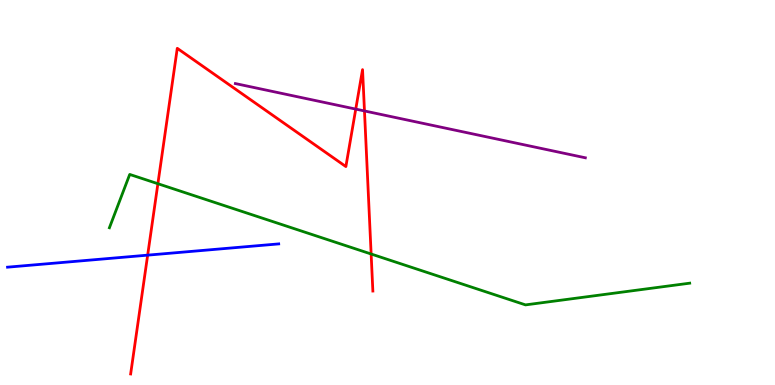[{'lines': ['blue', 'red'], 'intersections': [{'x': 1.91, 'y': 3.37}]}, {'lines': ['green', 'red'], 'intersections': [{'x': 2.04, 'y': 5.23}, {'x': 4.79, 'y': 3.4}]}, {'lines': ['purple', 'red'], 'intersections': [{'x': 4.59, 'y': 7.17}, {'x': 4.7, 'y': 7.12}]}, {'lines': ['blue', 'green'], 'intersections': []}, {'lines': ['blue', 'purple'], 'intersections': []}, {'lines': ['green', 'purple'], 'intersections': []}]